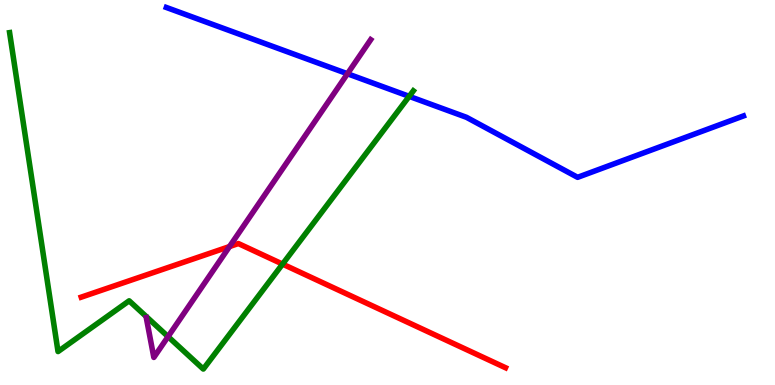[{'lines': ['blue', 'red'], 'intersections': []}, {'lines': ['green', 'red'], 'intersections': [{'x': 3.65, 'y': 3.14}]}, {'lines': ['purple', 'red'], 'intersections': [{'x': 2.96, 'y': 3.6}]}, {'lines': ['blue', 'green'], 'intersections': [{'x': 5.28, 'y': 7.5}]}, {'lines': ['blue', 'purple'], 'intersections': [{'x': 4.48, 'y': 8.08}]}, {'lines': ['green', 'purple'], 'intersections': [{'x': 2.17, 'y': 1.26}]}]